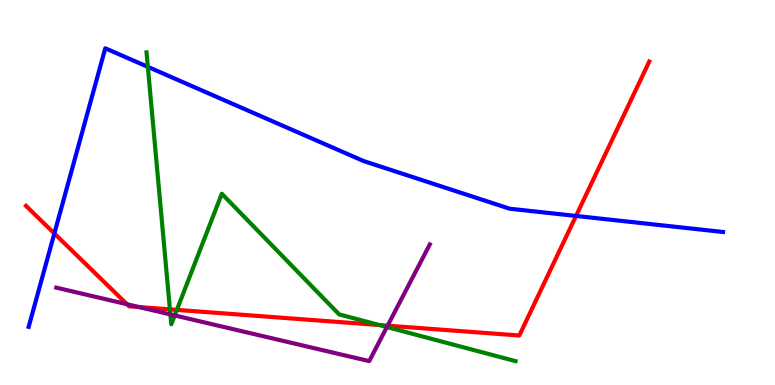[{'lines': ['blue', 'red'], 'intersections': [{'x': 0.701, 'y': 3.94}, {'x': 7.43, 'y': 4.39}]}, {'lines': ['green', 'red'], 'intersections': [{'x': 2.19, 'y': 1.96}, {'x': 2.28, 'y': 1.95}, {'x': 4.89, 'y': 1.56}]}, {'lines': ['purple', 'red'], 'intersections': [{'x': 1.64, 'y': 2.1}, {'x': 1.79, 'y': 2.02}, {'x': 5.0, 'y': 1.54}]}, {'lines': ['blue', 'green'], 'intersections': [{'x': 1.91, 'y': 8.26}]}, {'lines': ['blue', 'purple'], 'intersections': []}, {'lines': ['green', 'purple'], 'intersections': [{'x': 2.2, 'y': 1.83}, {'x': 2.25, 'y': 1.81}, {'x': 4.99, 'y': 1.51}]}]